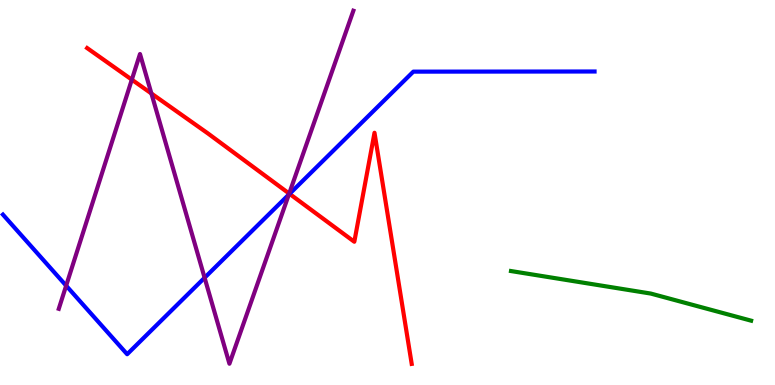[{'lines': ['blue', 'red'], 'intersections': [{'x': 3.74, 'y': 4.96}]}, {'lines': ['green', 'red'], 'intersections': []}, {'lines': ['purple', 'red'], 'intersections': [{'x': 1.7, 'y': 7.93}, {'x': 1.95, 'y': 7.57}, {'x': 3.73, 'y': 4.97}]}, {'lines': ['blue', 'green'], 'intersections': []}, {'lines': ['blue', 'purple'], 'intersections': [{'x': 0.854, 'y': 2.58}, {'x': 2.64, 'y': 2.79}, {'x': 3.73, 'y': 4.95}]}, {'lines': ['green', 'purple'], 'intersections': []}]